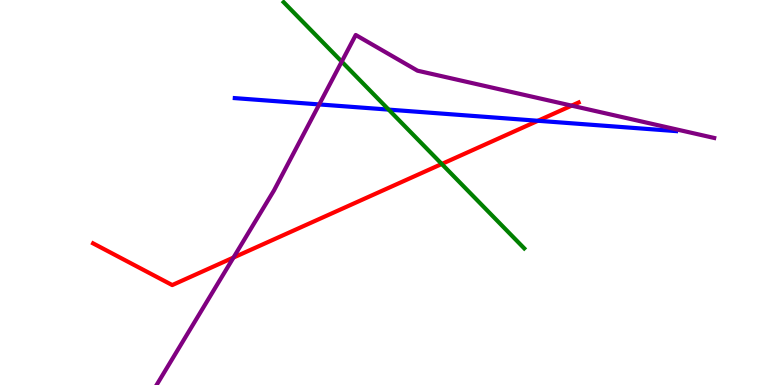[{'lines': ['blue', 'red'], 'intersections': [{'x': 6.94, 'y': 6.86}]}, {'lines': ['green', 'red'], 'intersections': [{'x': 5.7, 'y': 5.74}]}, {'lines': ['purple', 'red'], 'intersections': [{'x': 3.01, 'y': 3.31}, {'x': 7.38, 'y': 7.26}]}, {'lines': ['blue', 'green'], 'intersections': [{'x': 5.01, 'y': 7.15}]}, {'lines': ['blue', 'purple'], 'intersections': [{'x': 4.12, 'y': 7.29}]}, {'lines': ['green', 'purple'], 'intersections': [{'x': 4.41, 'y': 8.4}]}]